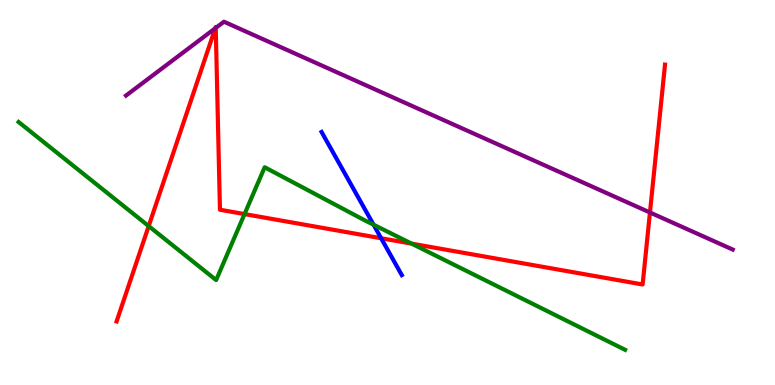[{'lines': ['blue', 'red'], 'intersections': [{'x': 4.92, 'y': 3.81}]}, {'lines': ['green', 'red'], 'intersections': [{'x': 1.92, 'y': 4.13}, {'x': 3.16, 'y': 4.44}, {'x': 5.31, 'y': 3.67}]}, {'lines': ['purple', 'red'], 'intersections': [{'x': 2.78, 'y': 9.27}, {'x': 2.78, 'y': 9.27}, {'x': 8.39, 'y': 4.48}]}, {'lines': ['blue', 'green'], 'intersections': [{'x': 4.82, 'y': 4.16}]}, {'lines': ['blue', 'purple'], 'intersections': []}, {'lines': ['green', 'purple'], 'intersections': []}]